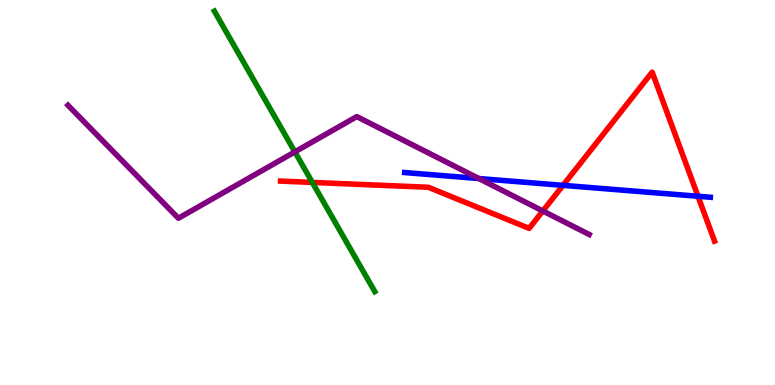[{'lines': ['blue', 'red'], 'intersections': [{'x': 7.26, 'y': 5.19}, {'x': 9.01, 'y': 4.9}]}, {'lines': ['green', 'red'], 'intersections': [{'x': 4.03, 'y': 5.26}]}, {'lines': ['purple', 'red'], 'intersections': [{'x': 7.0, 'y': 4.52}]}, {'lines': ['blue', 'green'], 'intersections': []}, {'lines': ['blue', 'purple'], 'intersections': [{'x': 6.18, 'y': 5.36}]}, {'lines': ['green', 'purple'], 'intersections': [{'x': 3.8, 'y': 6.05}]}]